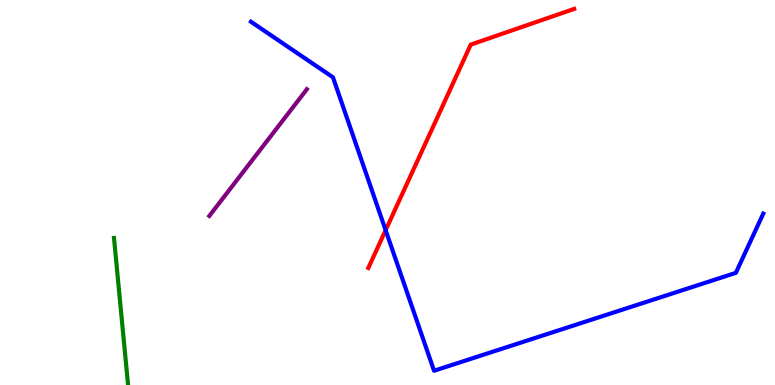[{'lines': ['blue', 'red'], 'intersections': [{'x': 4.98, 'y': 4.02}]}, {'lines': ['green', 'red'], 'intersections': []}, {'lines': ['purple', 'red'], 'intersections': []}, {'lines': ['blue', 'green'], 'intersections': []}, {'lines': ['blue', 'purple'], 'intersections': []}, {'lines': ['green', 'purple'], 'intersections': []}]